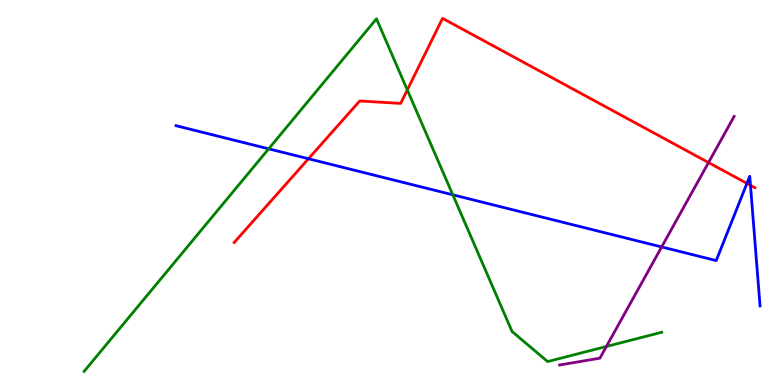[{'lines': ['blue', 'red'], 'intersections': [{'x': 3.98, 'y': 5.88}, {'x': 9.64, 'y': 5.24}, {'x': 9.68, 'y': 5.19}]}, {'lines': ['green', 'red'], 'intersections': [{'x': 5.26, 'y': 7.66}]}, {'lines': ['purple', 'red'], 'intersections': [{'x': 9.14, 'y': 5.78}]}, {'lines': ['blue', 'green'], 'intersections': [{'x': 3.47, 'y': 6.13}, {'x': 5.84, 'y': 4.94}]}, {'lines': ['blue', 'purple'], 'intersections': [{'x': 8.54, 'y': 3.59}]}, {'lines': ['green', 'purple'], 'intersections': [{'x': 7.82, 'y': 1.0}]}]